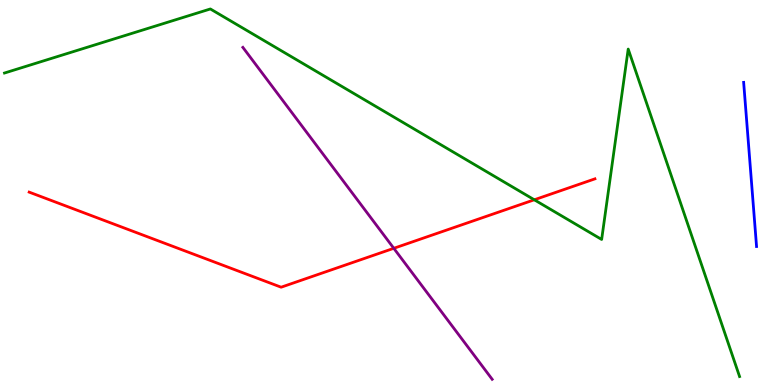[{'lines': ['blue', 'red'], 'intersections': []}, {'lines': ['green', 'red'], 'intersections': [{'x': 6.89, 'y': 4.81}]}, {'lines': ['purple', 'red'], 'intersections': [{'x': 5.08, 'y': 3.55}]}, {'lines': ['blue', 'green'], 'intersections': []}, {'lines': ['blue', 'purple'], 'intersections': []}, {'lines': ['green', 'purple'], 'intersections': []}]